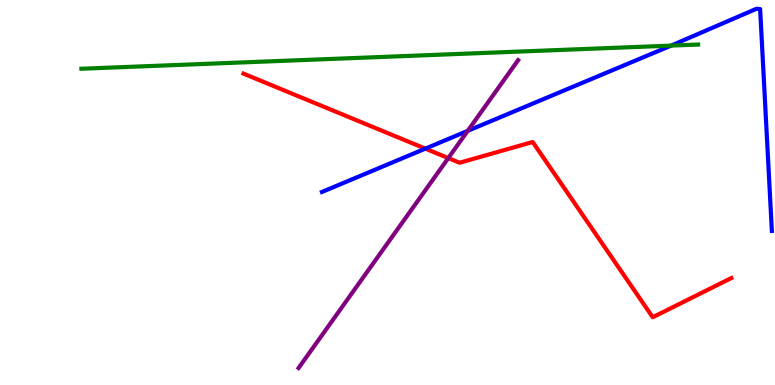[{'lines': ['blue', 'red'], 'intersections': [{'x': 5.49, 'y': 6.14}]}, {'lines': ['green', 'red'], 'intersections': []}, {'lines': ['purple', 'red'], 'intersections': [{'x': 5.78, 'y': 5.89}]}, {'lines': ['blue', 'green'], 'intersections': [{'x': 8.66, 'y': 8.82}]}, {'lines': ['blue', 'purple'], 'intersections': [{'x': 6.03, 'y': 6.6}]}, {'lines': ['green', 'purple'], 'intersections': []}]